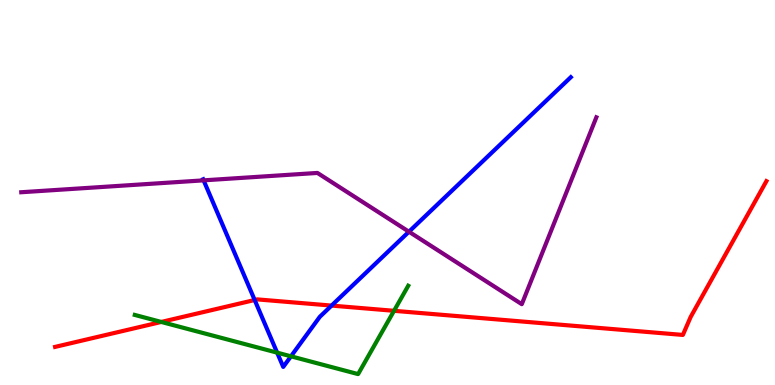[{'lines': ['blue', 'red'], 'intersections': [{'x': 3.29, 'y': 2.21}, {'x': 4.28, 'y': 2.06}]}, {'lines': ['green', 'red'], 'intersections': [{'x': 2.08, 'y': 1.64}, {'x': 5.08, 'y': 1.93}]}, {'lines': ['purple', 'red'], 'intersections': []}, {'lines': ['blue', 'green'], 'intersections': [{'x': 3.58, 'y': 0.84}, {'x': 3.75, 'y': 0.745}]}, {'lines': ['blue', 'purple'], 'intersections': [{'x': 2.63, 'y': 5.32}, {'x': 5.28, 'y': 3.98}]}, {'lines': ['green', 'purple'], 'intersections': []}]